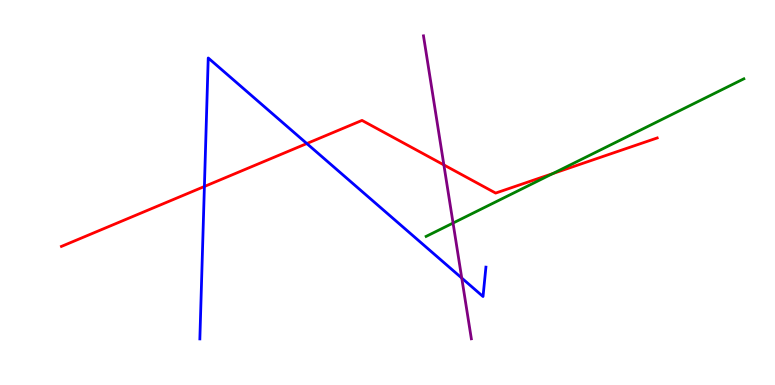[{'lines': ['blue', 'red'], 'intersections': [{'x': 2.64, 'y': 5.16}, {'x': 3.96, 'y': 6.27}]}, {'lines': ['green', 'red'], 'intersections': [{'x': 7.13, 'y': 5.49}]}, {'lines': ['purple', 'red'], 'intersections': [{'x': 5.73, 'y': 5.72}]}, {'lines': ['blue', 'green'], 'intersections': []}, {'lines': ['blue', 'purple'], 'intersections': [{'x': 5.96, 'y': 2.78}]}, {'lines': ['green', 'purple'], 'intersections': [{'x': 5.85, 'y': 4.21}]}]